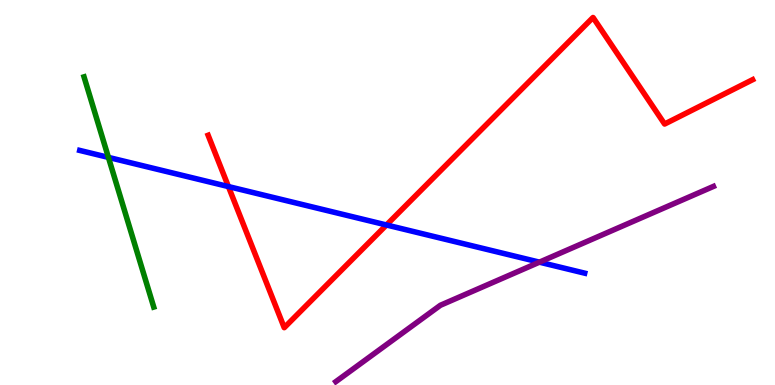[{'lines': ['blue', 'red'], 'intersections': [{'x': 2.95, 'y': 5.15}, {'x': 4.99, 'y': 4.16}]}, {'lines': ['green', 'red'], 'intersections': []}, {'lines': ['purple', 'red'], 'intersections': []}, {'lines': ['blue', 'green'], 'intersections': [{'x': 1.4, 'y': 5.91}]}, {'lines': ['blue', 'purple'], 'intersections': [{'x': 6.96, 'y': 3.19}]}, {'lines': ['green', 'purple'], 'intersections': []}]